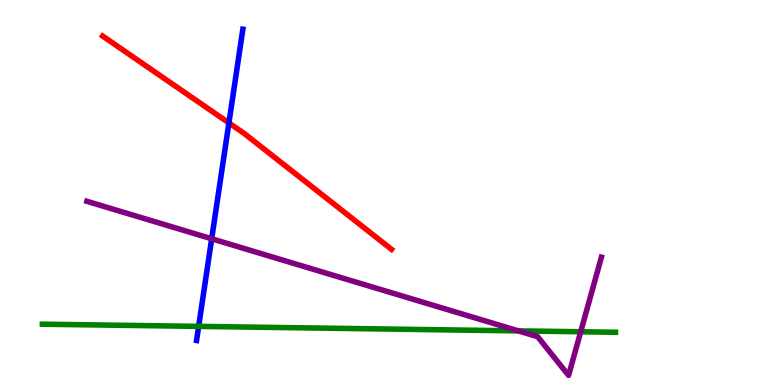[{'lines': ['blue', 'red'], 'intersections': [{'x': 2.95, 'y': 6.81}]}, {'lines': ['green', 'red'], 'intersections': []}, {'lines': ['purple', 'red'], 'intersections': []}, {'lines': ['blue', 'green'], 'intersections': [{'x': 2.56, 'y': 1.52}]}, {'lines': ['blue', 'purple'], 'intersections': [{'x': 2.73, 'y': 3.8}]}, {'lines': ['green', 'purple'], 'intersections': [{'x': 6.69, 'y': 1.41}, {'x': 7.49, 'y': 1.38}]}]